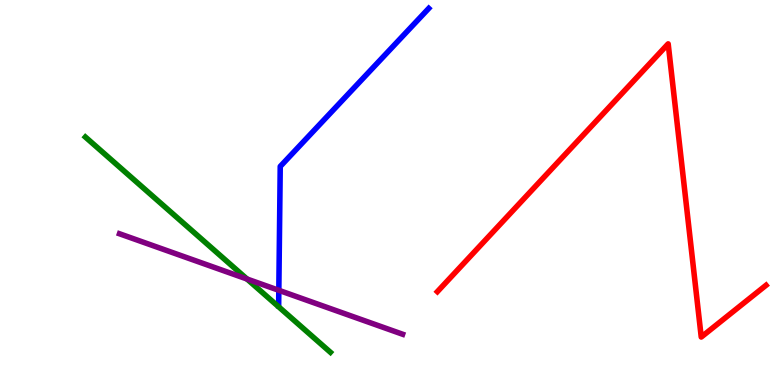[{'lines': ['blue', 'red'], 'intersections': []}, {'lines': ['green', 'red'], 'intersections': []}, {'lines': ['purple', 'red'], 'intersections': []}, {'lines': ['blue', 'green'], 'intersections': []}, {'lines': ['blue', 'purple'], 'intersections': [{'x': 3.6, 'y': 2.46}]}, {'lines': ['green', 'purple'], 'intersections': [{'x': 3.19, 'y': 2.75}]}]